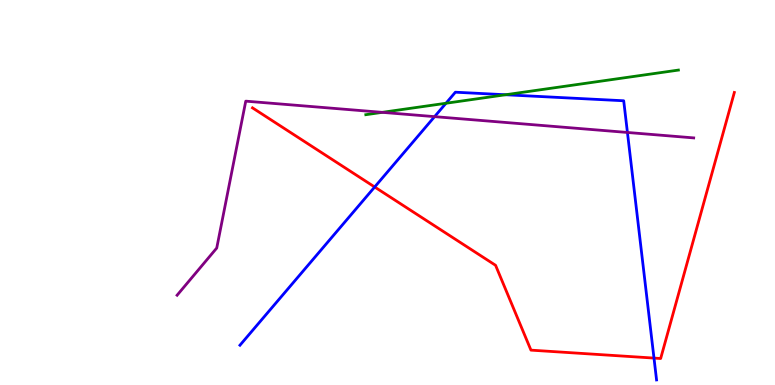[{'lines': ['blue', 'red'], 'intersections': [{'x': 4.83, 'y': 5.14}, {'x': 8.44, 'y': 0.699}]}, {'lines': ['green', 'red'], 'intersections': []}, {'lines': ['purple', 'red'], 'intersections': []}, {'lines': ['blue', 'green'], 'intersections': [{'x': 5.75, 'y': 7.32}, {'x': 6.52, 'y': 7.54}]}, {'lines': ['blue', 'purple'], 'intersections': [{'x': 5.61, 'y': 6.97}, {'x': 8.1, 'y': 6.56}]}, {'lines': ['green', 'purple'], 'intersections': [{'x': 4.93, 'y': 7.08}]}]